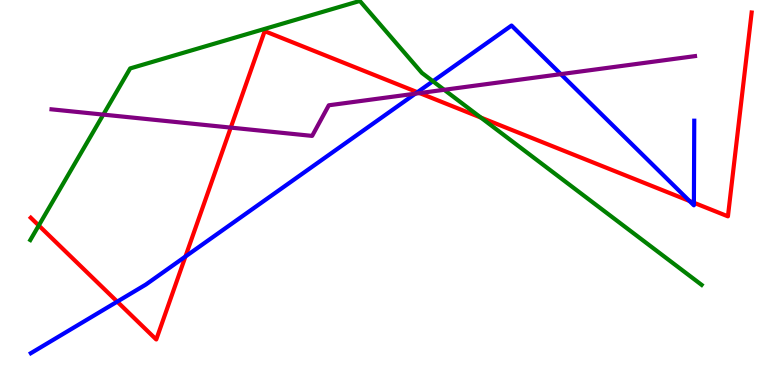[{'lines': ['blue', 'red'], 'intersections': [{'x': 1.51, 'y': 2.17}, {'x': 2.39, 'y': 3.34}, {'x': 5.39, 'y': 7.6}, {'x': 8.9, 'y': 4.78}, {'x': 8.95, 'y': 4.73}]}, {'lines': ['green', 'red'], 'intersections': [{'x': 0.5, 'y': 4.14}, {'x': 6.2, 'y': 6.95}]}, {'lines': ['purple', 'red'], 'intersections': [{'x': 2.98, 'y': 6.69}, {'x': 5.41, 'y': 7.58}]}, {'lines': ['blue', 'green'], 'intersections': [{'x': 5.59, 'y': 7.89}]}, {'lines': ['blue', 'purple'], 'intersections': [{'x': 5.36, 'y': 7.57}, {'x': 7.24, 'y': 8.07}]}, {'lines': ['green', 'purple'], 'intersections': [{'x': 1.33, 'y': 7.02}, {'x': 5.73, 'y': 7.67}]}]